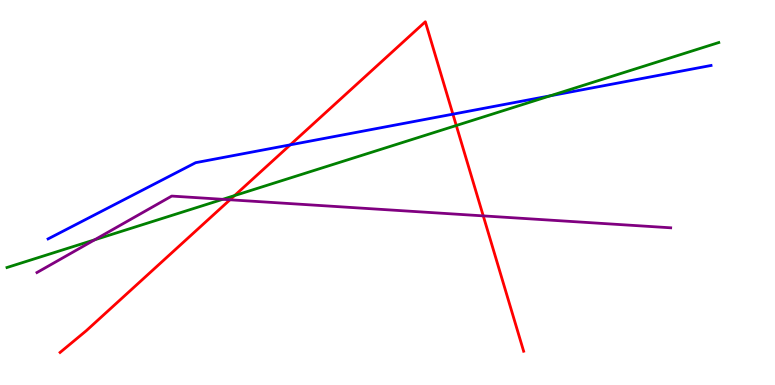[{'lines': ['blue', 'red'], 'intersections': [{'x': 3.75, 'y': 6.24}, {'x': 5.84, 'y': 7.03}]}, {'lines': ['green', 'red'], 'intersections': [{'x': 3.03, 'y': 4.92}, {'x': 5.89, 'y': 6.74}]}, {'lines': ['purple', 'red'], 'intersections': [{'x': 2.97, 'y': 4.81}, {'x': 6.24, 'y': 4.39}]}, {'lines': ['blue', 'green'], 'intersections': [{'x': 7.1, 'y': 7.51}]}, {'lines': ['blue', 'purple'], 'intersections': []}, {'lines': ['green', 'purple'], 'intersections': [{'x': 1.22, 'y': 3.77}, {'x': 2.87, 'y': 4.82}]}]